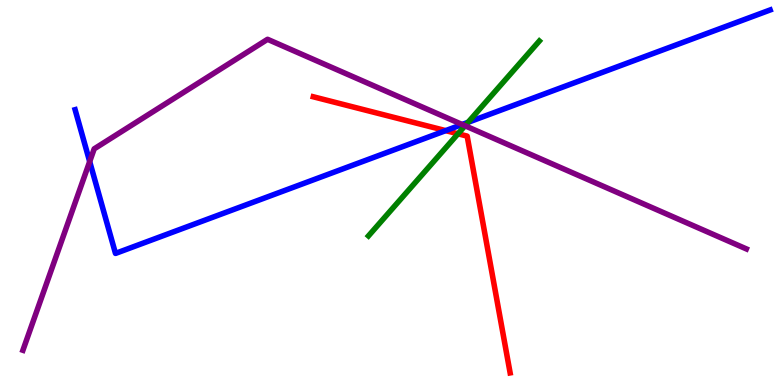[{'lines': ['blue', 'red'], 'intersections': [{'x': 5.75, 'y': 6.61}]}, {'lines': ['green', 'red'], 'intersections': [{'x': 5.91, 'y': 6.53}]}, {'lines': ['purple', 'red'], 'intersections': []}, {'lines': ['blue', 'green'], 'intersections': [{'x': 6.04, 'y': 6.82}]}, {'lines': ['blue', 'purple'], 'intersections': [{'x': 1.16, 'y': 5.8}, {'x': 5.96, 'y': 6.77}]}, {'lines': ['green', 'purple'], 'intersections': [{'x': 6.0, 'y': 6.73}]}]